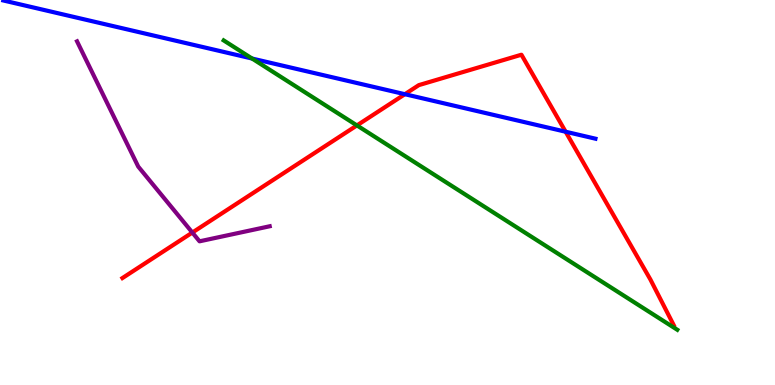[{'lines': ['blue', 'red'], 'intersections': [{'x': 5.22, 'y': 7.55}, {'x': 7.3, 'y': 6.58}]}, {'lines': ['green', 'red'], 'intersections': [{'x': 4.61, 'y': 6.74}]}, {'lines': ['purple', 'red'], 'intersections': [{'x': 2.48, 'y': 3.96}]}, {'lines': ['blue', 'green'], 'intersections': [{'x': 3.25, 'y': 8.48}]}, {'lines': ['blue', 'purple'], 'intersections': []}, {'lines': ['green', 'purple'], 'intersections': []}]